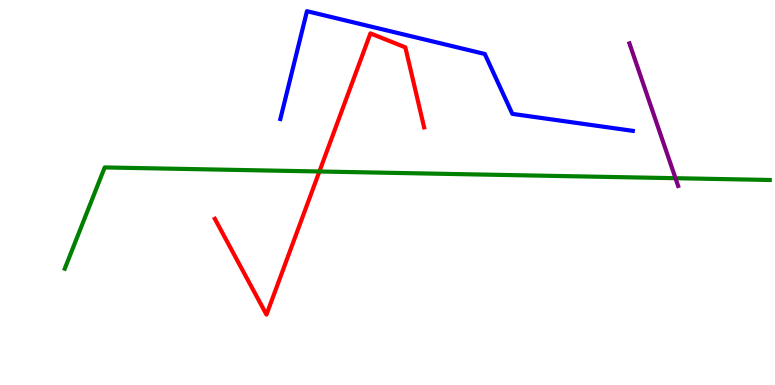[{'lines': ['blue', 'red'], 'intersections': []}, {'lines': ['green', 'red'], 'intersections': [{'x': 4.12, 'y': 5.55}]}, {'lines': ['purple', 'red'], 'intersections': []}, {'lines': ['blue', 'green'], 'intersections': []}, {'lines': ['blue', 'purple'], 'intersections': []}, {'lines': ['green', 'purple'], 'intersections': [{'x': 8.72, 'y': 5.37}]}]